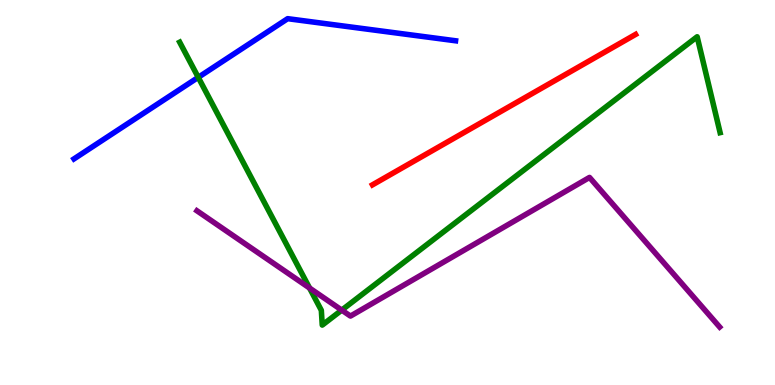[{'lines': ['blue', 'red'], 'intersections': []}, {'lines': ['green', 'red'], 'intersections': []}, {'lines': ['purple', 'red'], 'intersections': []}, {'lines': ['blue', 'green'], 'intersections': [{'x': 2.56, 'y': 7.99}]}, {'lines': ['blue', 'purple'], 'intersections': []}, {'lines': ['green', 'purple'], 'intersections': [{'x': 3.99, 'y': 2.52}, {'x': 4.41, 'y': 1.95}]}]